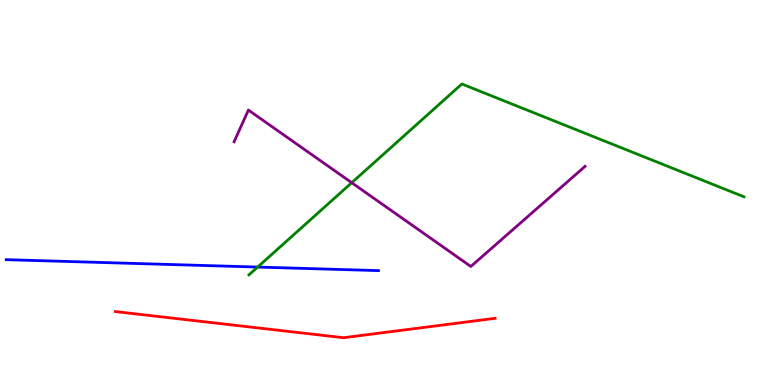[{'lines': ['blue', 'red'], 'intersections': []}, {'lines': ['green', 'red'], 'intersections': []}, {'lines': ['purple', 'red'], 'intersections': []}, {'lines': ['blue', 'green'], 'intersections': [{'x': 3.32, 'y': 3.06}]}, {'lines': ['blue', 'purple'], 'intersections': []}, {'lines': ['green', 'purple'], 'intersections': [{'x': 4.54, 'y': 5.25}]}]